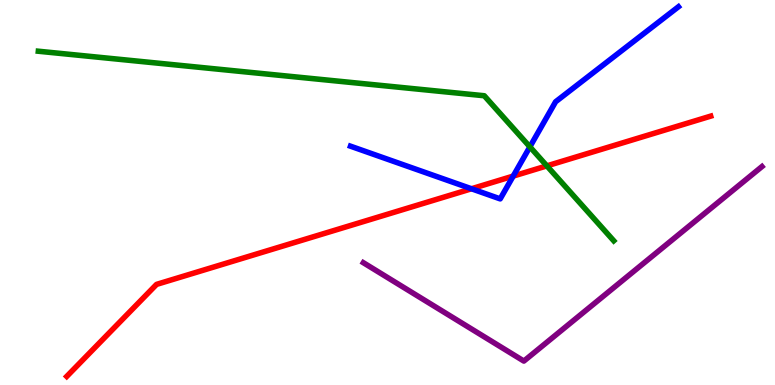[{'lines': ['blue', 'red'], 'intersections': [{'x': 6.08, 'y': 5.1}, {'x': 6.62, 'y': 5.43}]}, {'lines': ['green', 'red'], 'intersections': [{'x': 7.06, 'y': 5.69}]}, {'lines': ['purple', 'red'], 'intersections': []}, {'lines': ['blue', 'green'], 'intersections': [{'x': 6.84, 'y': 6.19}]}, {'lines': ['blue', 'purple'], 'intersections': []}, {'lines': ['green', 'purple'], 'intersections': []}]